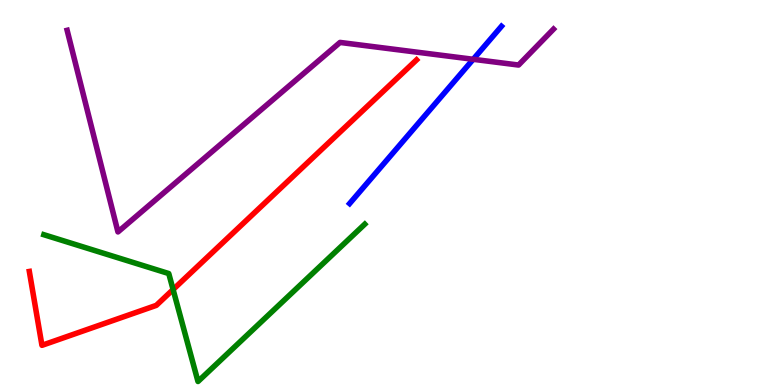[{'lines': ['blue', 'red'], 'intersections': []}, {'lines': ['green', 'red'], 'intersections': [{'x': 2.23, 'y': 2.48}]}, {'lines': ['purple', 'red'], 'intersections': []}, {'lines': ['blue', 'green'], 'intersections': []}, {'lines': ['blue', 'purple'], 'intersections': [{'x': 6.11, 'y': 8.46}]}, {'lines': ['green', 'purple'], 'intersections': []}]